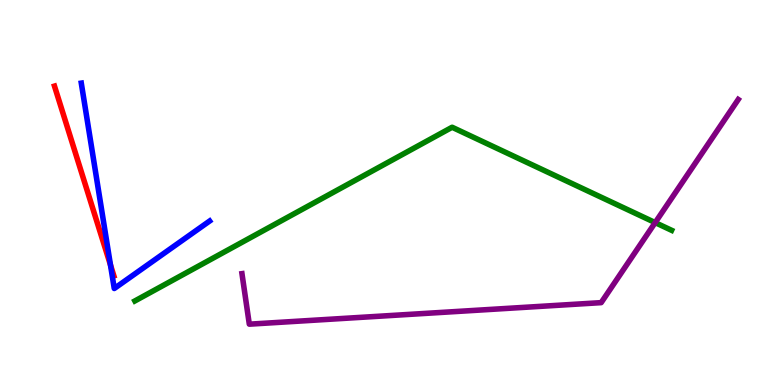[{'lines': ['blue', 'red'], 'intersections': [{'x': 1.43, 'y': 3.12}]}, {'lines': ['green', 'red'], 'intersections': []}, {'lines': ['purple', 'red'], 'intersections': []}, {'lines': ['blue', 'green'], 'intersections': []}, {'lines': ['blue', 'purple'], 'intersections': []}, {'lines': ['green', 'purple'], 'intersections': [{'x': 8.45, 'y': 4.22}]}]